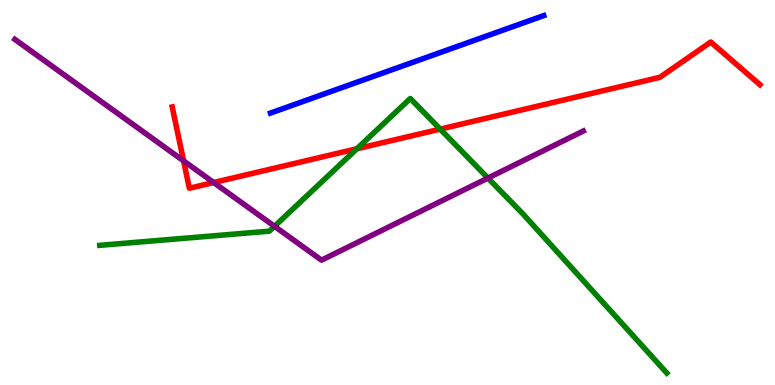[{'lines': ['blue', 'red'], 'intersections': []}, {'lines': ['green', 'red'], 'intersections': [{'x': 4.61, 'y': 6.14}, {'x': 5.68, 'y': 6.65}]}, {'lines': ['purple', 'red'], 'intersections': [{'x': 2.37, 'y': 5.82}, {'x': 2.76, 'y': 5.26}]}, {'lines': ['blue', 'green'], 'intersections': []}, {'lines': ['blue', 'purple'], 'intersections': []}, {'lines': ['green', 'purple'], 'intersections': [{'x': 3.54, 'y': 4.12}, {'x': 6.3, 'y': 5.38}]}]